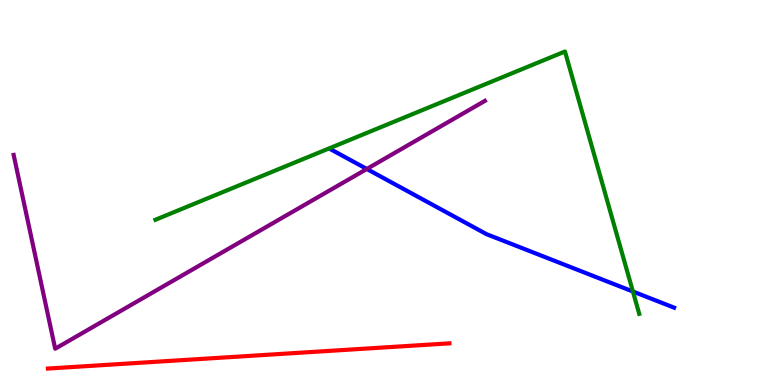[{'lines': ['blue', 'red'], 'intersections': []}, {'lines': ['green', 'red'], 'intersections': []}, {'lines': ['purple', 'red'], 'intersections': []}, {'lines': ['blue', 'green'], 'intersections': [{'x': 8.17, 'y': 2.43}]}, {'lines': ['blue', 'purple'], 'intersections': [{'x': 4.73, 'y': 5.61}]}, {'lines': ['green', 'purple'], 'intersections': []}]